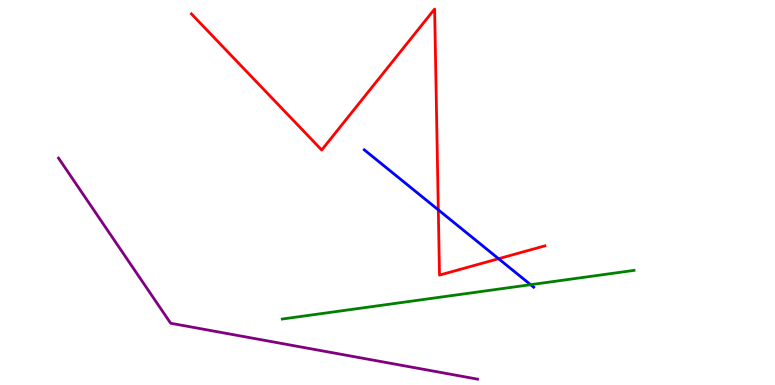[{'lines': ['blue', 'red'], 'intersections': [{'x': 5.66, 'y': 4.55}, {'x': 6.43, 'y': 3.28}]}, {'lines': ['green', 'red'], 'intersections': []}, {'lines': ['purple', 'red'], 'intersections': []}, {'lines': ['blue', 'green'], 'intersections': [{'x': 6.85, 'y': 2.61}]}, {'lines': ['blue', 'purple'], 'intersections': []}, {'lines': ['green', 'purple'], 'intersections': []}]